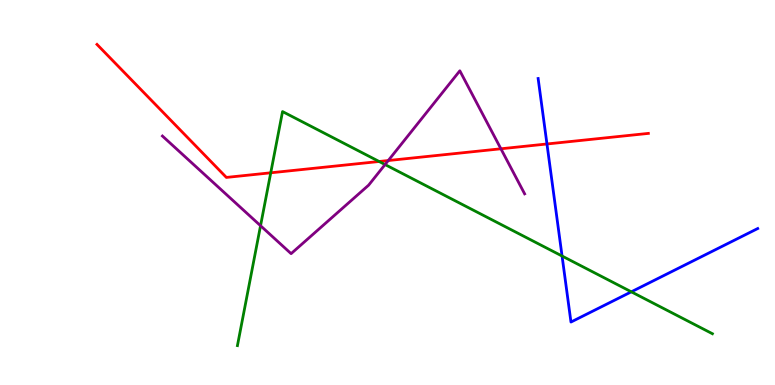[{'lines': ['blue', 'red'], 'intersections': [{'x': 7.06, 'y': 6.26}]}, {'lines': ['green', 'red'], 'intersections': [{'x': 3.49, 'y': 5.51}, {'x': 4.89, 'y': 5.81}]}, {'lines': ['purple', 'red'], 'intersections': [{'x': 5.01, 'y': 5.83}, {'x': 6.46, 'y': 6.14}]}, {'lines': ['blue', 'green'], 'intersections': [{'x': 7.25, 'y': 3.35}, {'x': 8.15, 'y': 2.42}]}, {'lines': ['blue', 'purple'], 'intersections': []}, {'lines': ['green', 'purple'], 'intersections': [{'x': 3.36, 'y': 4.14}, {'x': 4.97, 'y': 5.73}]}]